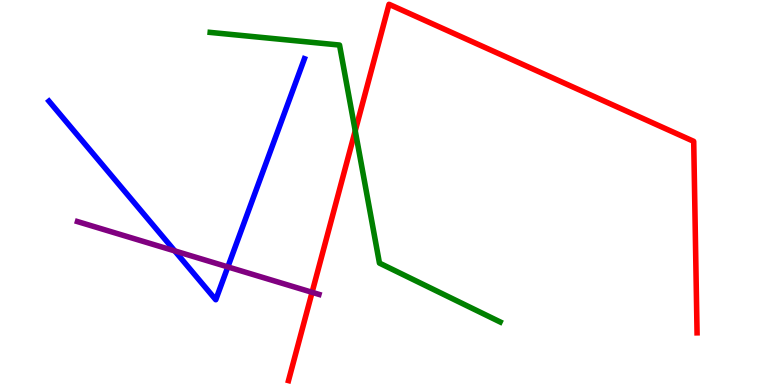[{'lines': ['blue', 'red'], 'intersections': []}, {'lines': ['green', 'red'], 'intersections': [{'x': 4.58, 'y': 6.6}]}, {'lines': ['purple', 'red'], 'intersections': [{'x': 4.03, 'y': 2.41}]}, {'lines': ['blue', 'green'], 'intersections': []}, {'lines': ['blue', 'purple'], 'intersections': [{'x': 2.25, 'y': 3.48}, {'x': 2.94, 'y': 3.07}]}, {'lines': ['green', 'purple'], 'intersections': []}]